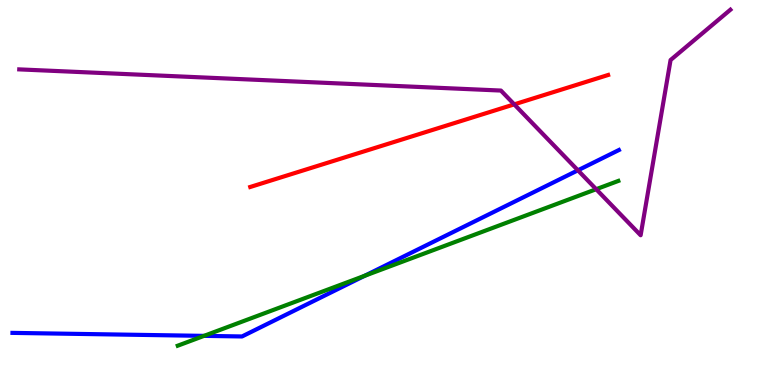[{'lines': ['blue', 'red'], 'intersections': []}, {'lines': ['green', 'red'], 'intersections': []}, {'lines': ['purple', 'red'], 'intersections': [{'x': 6.64, 'y': 7.29}]}, {'lines': ['blue', 'green'], 'intersections': [{'x': 2.63, 'y': 1.28}, {'x': 4.71, 'y': 2.84}]}, {'lines': ['blue', 'purple'], 'intersections': [{'x': 7.46, 'y': 5.58}]}, {'lines': ['green', 'purple'], 'intersections': [{'x': 7.69, 'y': 5.09}]}]